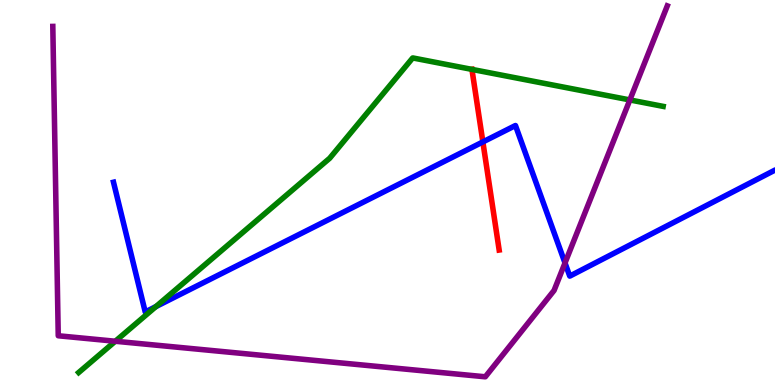[{'lines': ['blue', 'red'], 'intersections': [{'x': 6.23, 'y': 6.31}]}, {'lines': ['green', 'red'], 'intersections': [{'x': 6.09, 'y': 8.2}]}, {'lines': ['purple', 'red'], 'intersections': []}, {'lines': ['blue', 'green'], 'intersections': [{'x': 2.01, 'y': 2.04}]}, {'lines': ['blue', 'purple'], 'intersections': [{'x': 7.29, 'y': 3.17}]}, {'lines': ['green', 'purple'], 'intersections': [{'x': 1.49, 'y': 1.14}, {'x': 8.13, 'y': 7.4}]}]